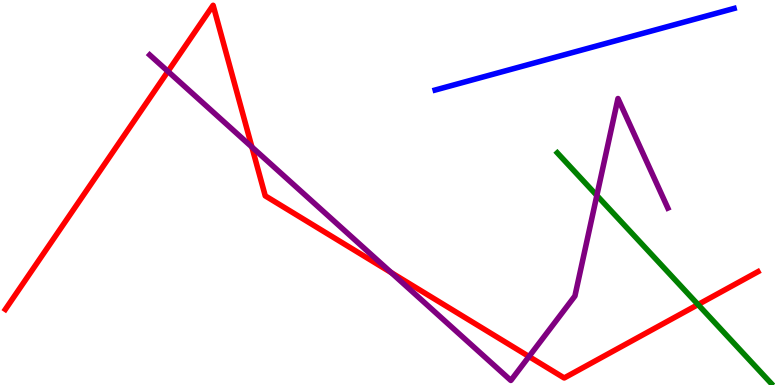[{'lines': ['blue', 'red'], 'intersections': []}, {'lines': ['green', 'red'], 'intersections': [{'x': 9.01, 'y': 2.09}]}, {'lines': ['purple', 'red'], 'intersections': [{'x': 2.17, 'y': 8.15}, {'x': 3.25, 'y': 6.18}, {'x': 5.05, 'y': 2.92}, {'x': 6.83, 'y': 0.739}]}, {'lines': ['blue', 'green'], 'intersections': []}, {'lines': ['blue', 'purple'], 'intersections': []}, {'lines': ['green', 'purple'], 'intersections': [{'x': 7.7, 'y': 4.92}]}]